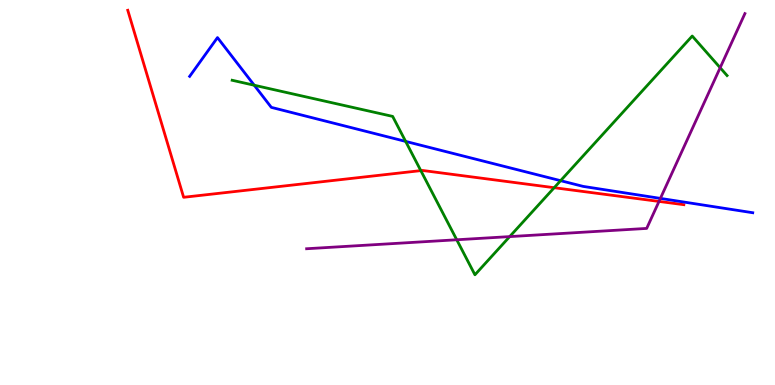[{'lines': ['blue', 'red'], 'intersections': []}, {'lines': ['green', 'red'], 'intersections': [{'x': 5.43, 'y': 5.57}, {'x': 7.15, 'y': 5.12}]}, {'lines': ['purple', 'red'], 'intersections': [{'x': 8.5, 'y': 4.77}]}, {'lines': ['blue', 'green'], 'intersections': [{'x': 3.28, 'y': 7.79}, {'x': 5.23, 'y': 6.33}, {'x': 7.23, 'y': 5.31}]}, {'lines': ['blue', 'purple'], 'intersections': [{'x': 8.52, 'y': 4.85}]}, {'lines': ['green', 'purple'], 'intersections': [{'x': 5.89, 'y': 3.77}, {'x': 6.58, 'y': 3.85}, {'x': 9.29, 'y': 8.24}]}]